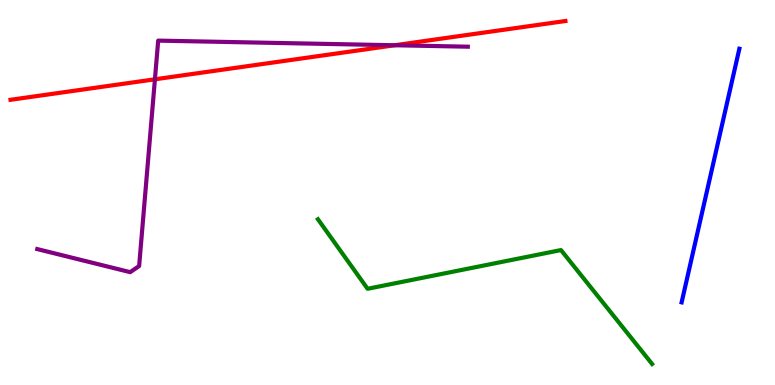[{'lines': ['blue', 'red'], 'intersections': []}, {'lines': ['green', 'red'], 'intersections': []}, {'lines': ['purple', 'red'], 'intersections': [{'x': 2.0, 'y': 7.94}, {'x': 5.09, 'y': 8.82}]}, {'lines': ['blue', 'green'], 'intersections': []}, {'lines': ['blue', 'purple'], 'intersections': []}, {'lines': ['green', 'purple'], 'intersections': []}]